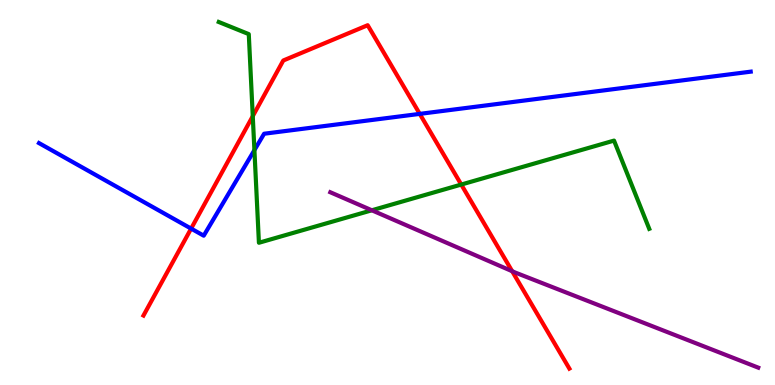[{'lines': ['blue', 'red'], 'intersections': [{'x': 2.47, 'y': 4.06}, {'x': 5.42, 'y': 7.04}]}, {'lines': ['green', 'red'], 'intersections': [{'x': 3.26, 'y': 6.98}, {'x': 5.95, 'y': 5.21}]}, {'lines': ['purple', 'red'], 'intersections': [{'x': 6.61, 'y': 2.96}]}, {'lines': ['blue', 'green'], 'intersections': [{'x': 3.28, 'y': 6.1}]}, {'lines': ['blue', 'purple'], 'intersections': []}, {'lines': ['green', 'purple'], 'intersections': [{'x': 4.8, 'y': 4.54}]}]